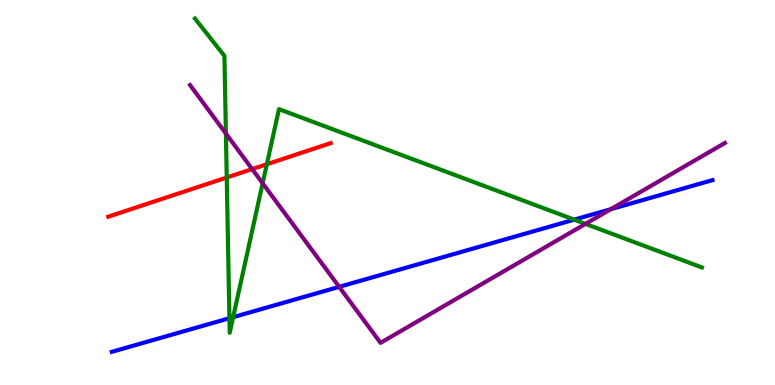[{'lines': ['blue', 'red'], 'intersections': []}, {'lines': ['green', 'red'], 'intersections': [{'x': 2.93, 'y': 5.39}, {'x': 3.44, 'y': 5.73}]}, {'lines': ['purple', 'red'], 'intersections': [{'x': 3.25, 'y': 5.61}]}, {'lines': ['blue', 'green'], 'intersections': [{'x': 2.96, 'y': 1.73}, {'x': 3.01, 'y': 1.76}, {'x': 7.41, 'y': 4.29}]}, {'lines': ['blue', 'purple'], 'intersections': [{'x': 4.38, 'y': 2.55}, {'x': 7.88, 'y': 4.57}]}, {'lines': ['green', 'purple'], 'intersections': [{'x': 2.91, 'y': 6.53}, {'x': 3.39, 'y': 5.24}, {'x': 7.56, 'y': 4.19}]}]